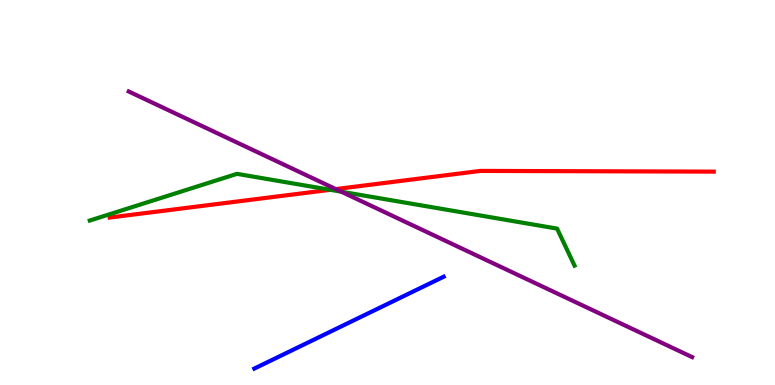[{'lines': ['blue', 'red'], 'intersections': []}, {'lines': ['green', 'red'], 'intersections': [{'x': 4.26, 'y': 5.07}]}, {'lines': ['purple', 'red'], 'intersections': [{'x': 4.33, 'y': 5.09}]}, {'lines': ['blue', 'green'], 'intersections': []}, {'lines': ['blue', 'purple'], 'intersections': []}, {'lines': ['green', 'purple'], 'intersections': [{'x': 4.4, 'y': 5.02}]}]